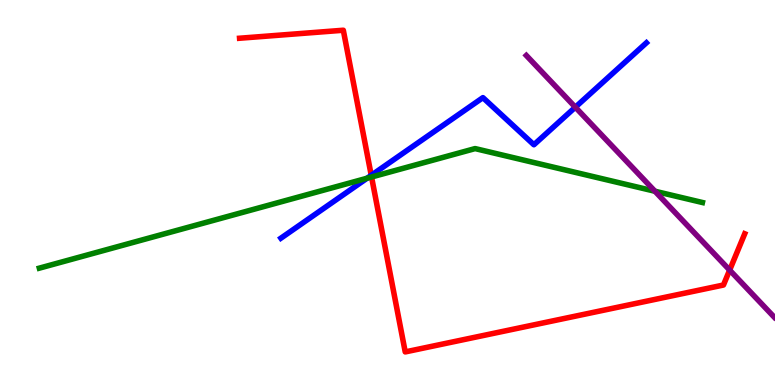[{'lines': ['blue', 'red'], 'intersections': [{'x': 4.79, 'y': 5.45}]}, {'lines': ['green', 'red'], 'intersections': [{'x': 4.79, 'y': 5.4}]}, {'lines': ['purple', 'red'], 'intersections': [{'x': 9.41, 'y': 2.98}]}, {'lines': ['blue', 'green'], 'intersections': [{'x': 4.74, 'y': 5.37}]}, {'lines': ['blue', 'purple'], 'intersections': [{'x': 7.42, 'y': 7.22}]}, {'lines': ['green', 'purple'], 'intersections': [{'x': 8.45, 'y': 5.03}]}]